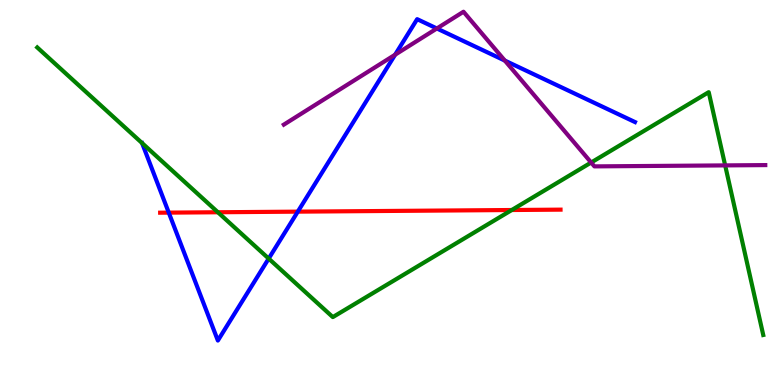[{'lines': ['blue', 'red'], 'intersections': [{'x': 2.18, 'y': 4.48}, {'x': 3.84, 'y': 4.5}]}, {'lines': ['green', 'red'], 'intersections': [{'x': 2.81, 'y': 4.49}, {'x': 6.6, 'y': 4.55}]}, {'lines': ['purple', 'red'], 'intersections': []}, {'lines': ['blue', 'green'], 'intersections': [{'x': 3.47, 'y': 3.28}]}, {'lines': ['blue', 'purple'], 'intersections': [{'x': 5.1, 'y': 8.58}, {'x': 5.64, 'y': 9.26}, {'x': 6.51, 'y': 8.43}]}, {'lines': ['green', 'purple'], 'intersections': [{'x': 7.63, 'y': 5.78}, {'x': 9.36, 'y': 5.7}]}]